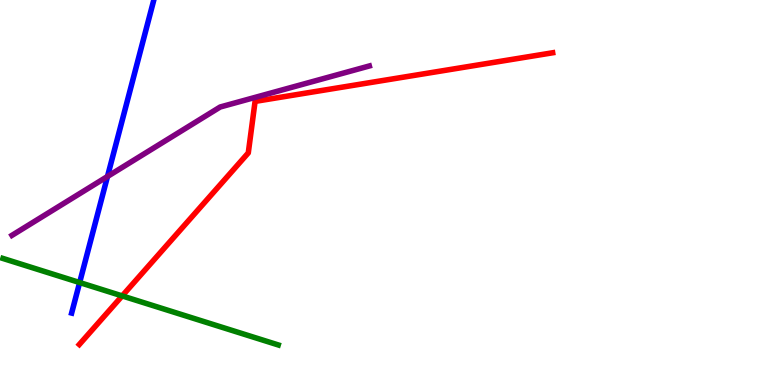[{'lines': ['blue', 'red'], 'intersections': []}, {'lines': ['green', 'red'], 'intersections': [{'x': 1.58, 'y': 2.31}]}, {'lines': ['purple', 'red'], 'intersections': []}, {'lines': ['blue', 'green'], 'intersections': [{'x': 1.03, 'y': 2.66}]}, {'lines': ['blue', 'purple'], 'intersections': [{'x': 1.39, 'y': 5.42}]}, {'lines': ['green', 'purple'], 'intersections': []}]